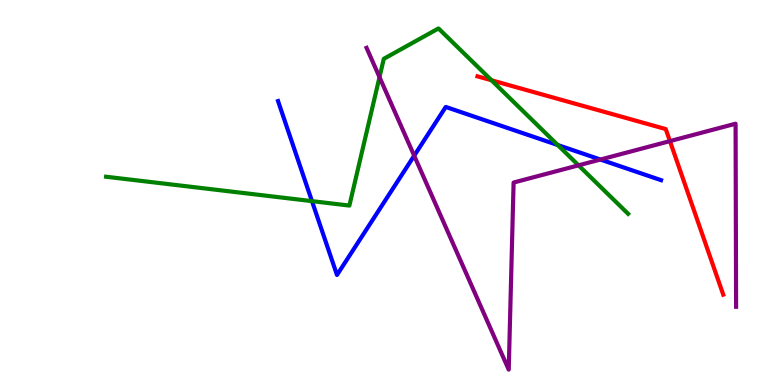[{'lines': ['blue', 'red'], 'intersections': []}, {'lines': ['green', 'red'], 'intersections': [{'x': 6.34, 'y': 7.91}]}, {'lines': ['purple', 'red'], 'intersections': [{'x': 8.64, 'y': 6.33}]}, {'lines': ['blue', 'green'], 'intersections': [{'x': 4.03, 'y': 4.78}, {'x': 7.2, 'y': 6.23}]}, {'lines': ['blue', 'purple'], 'intersections': [{'x': 5.34, 'y': 5.96}, {'x': 7.75, 'y': 5.86}]}, {'lines': ['green', 'purple'], 'intersections': [{'x': 4.9, 'y': 8.0}, {'x': 7.46, 'y': 5.71}]}]